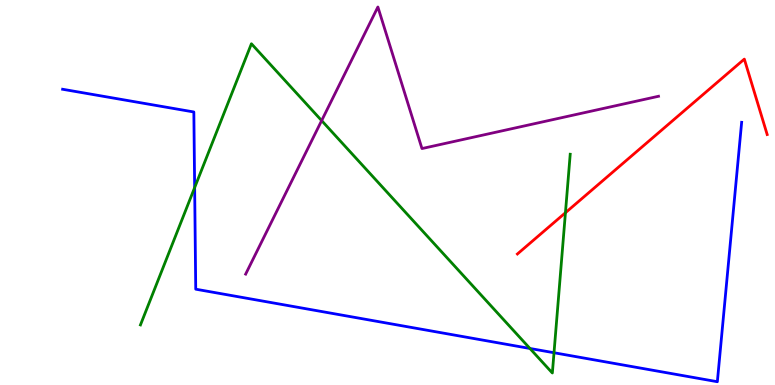[{'lines': ['blue', 'red'], 'intersections': []}, {'lines': ['green', 'red'], 'intersections': [{'x': 7.3, 'y': 4.47}]}, {'lines': ['purple', 'red'], 'intersections': []}, {'lines': ['blue', 'green'], 'intersections': [{'x': 2.51, 'y': 5.13}, {'x': 6.84, 'y': 0.949}, {'x': 7.15, 'y': 0.838}]}, {'lines': ['blue', 'purple'], 'intersections': []}, {'lines': ['green', 'purple'], 'intersections': [{'x': 4.15, 'y': 6.87}]}]